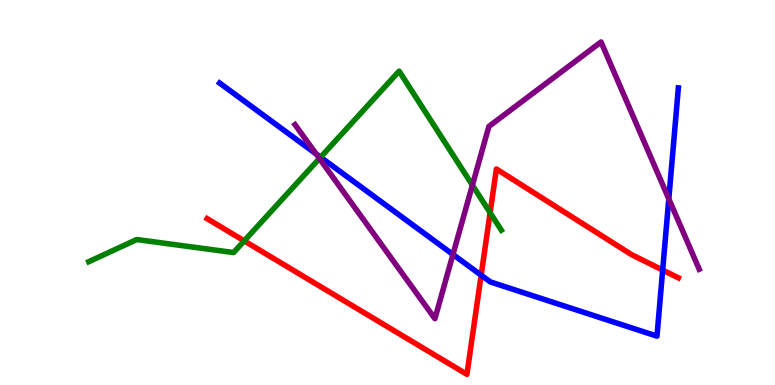[{'lines': ['blue', 'red'], 'intersections': [{'x': 6.21, 'y': 2.85}, {'x': 8.55, 'y': 2.99}]}, {'lines': ['green', 'red'], 'intersections': [{'x': 3.15, 'y': 3.74}, {'x': 6.32, 'y': 4.47}]}, {'lines': ['purple', 'red'], 'intersections': []}, {'lines': ['blue', 'green'], 'intersections': [{'x': 4.14, 'y': 5.92}]}, {'lines': ['blue', 'purple'], 'intersections': [{'x': 4.08, 'y': 6.0}, {'x': 5.84, 'y': 3.39}, {'x': 8.63, 'y': 4.83}]}, {'lines': ['green', 'purple'], 'intersections': [{'x': 4.12, 'y': 5.88}, {'x': 6.1, 'y': 5.19}]}]